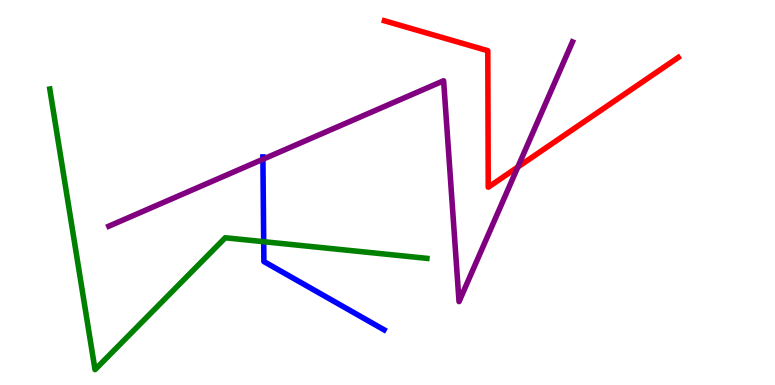[{'lines': ['blue', 'red'], 'intersections': []}, {'lines': ['green', 'red'], 'intersections': []}, {'lines': ['purple', 'red'], 'intersections': [{'x': 6.68, 'y': 5.66}]}, {'lines': ['blue', 'green'], 'intersections': [{'x': 3.4, 'y': 3.72}]}, {'lines': ['blue', 'purple'], 'intersections': [{'x': 3.39, 'y': 5.86}]}, {'lines': ['green', 'purple'], 'intersections': []}]